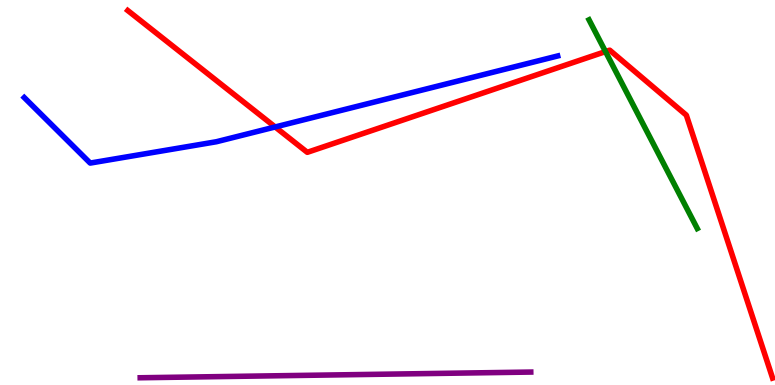[{'lines': ['blue', 'red'], 'intersections': [{'x': 3.55, 'y': 6.7}]}, {'lines': ['green', 'red'], 'intersections': [{'x': 7.81, 'y': 8.66}]}, {'lines': ['purple', 'red'], 'intersections': []}, {'lines': ['blue', 'green'], 'intersections': []}, {'lines': ['blue', 'purple'], 'intersections': []}, {'lines': ['green', 'purple'], 'intersections': []}]